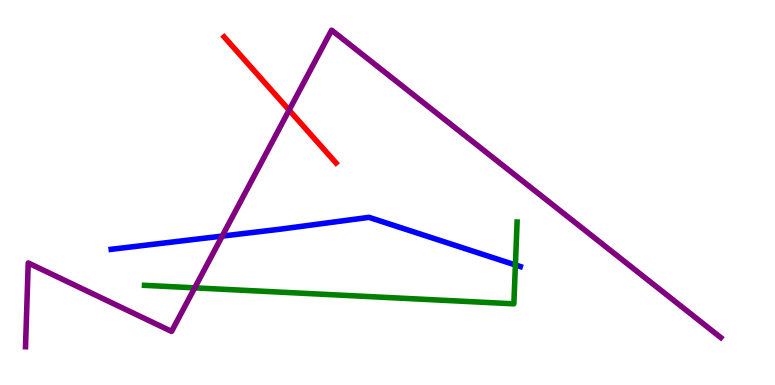[{'lines': ['blue', 'red'], 'intersections': []}, {'lines': ['green', 'red'], 'intersections': []}, {'lines': ['purple', 'red'], 'intersections': [{'x': 3.73, 'y': 7.14}]}, {'lines': ['blue', 'green'], 'intersections': [{'x': 6.65, 'y': 3.12}]}, {'lines': ['blue', 'purple'], 'intersections': [{'x': 2.87, 'y': 3.87}]}, {'lines': ['green', 'purple'], 'intersections': [{'x': 2.51, 'y': 2.52}]}]